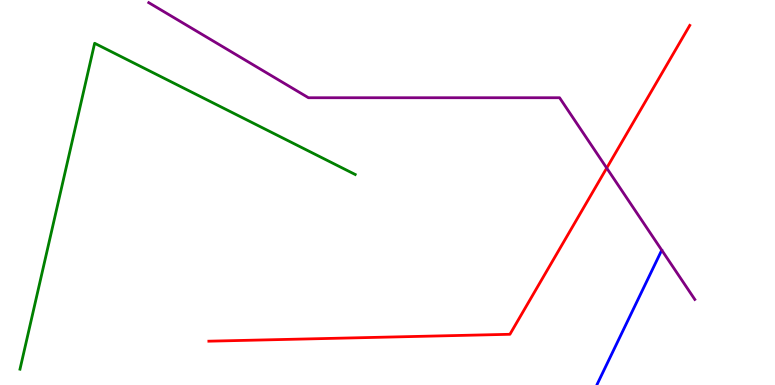[{'lines': ['blue', 'red'], 'intersections': []}, {'lines': ['green', 'red'], 'intersections': []}, {'lines': ['purple', 'red'], 'intersections': [{'x': 7.83, 'y': 5.64}]}, {'lines': ['blue', 'green'], 'intersections': []}, {'lines': ['blue', 'purple'], 'intersections': []}, {'lines': ['green', 'purple'], 'intersections': []}]